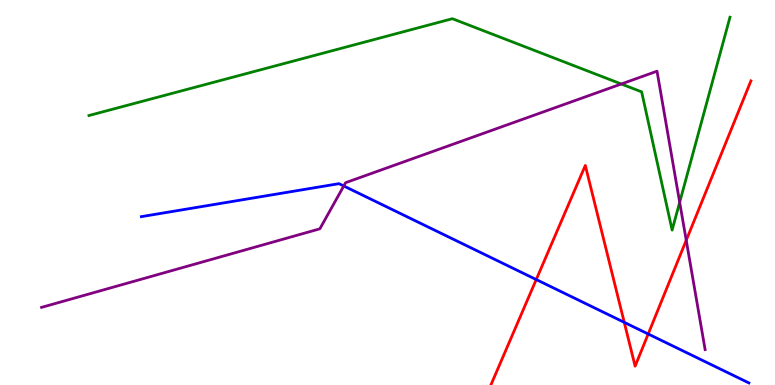[{'lines': ['blue', 'red'], 'intersections': [{'x': 6.92, 'y': 2.74}, {'x': 8.05, 'y': 1.63}, {'x': 8.36, 'y': 1.33}]}, {'lines': ['green', 'red'], 'intersections': []}, {'lines': ['purple', 'red'], 'intersections': [{'x': 8.85, 'y': 3.76}]}, {'lines': ['blue', 'green'], 'intersections': []}, {'lines': ['blue', 'purple'], 'intersections': [{'x': 4.44, 'y': 5.17}]}, {'lines': ['green', 'purple'], 'intersections': [{'x': 8.02, 'y': 7.82}, {'x': 8.77, 'y': 4.75}]}]